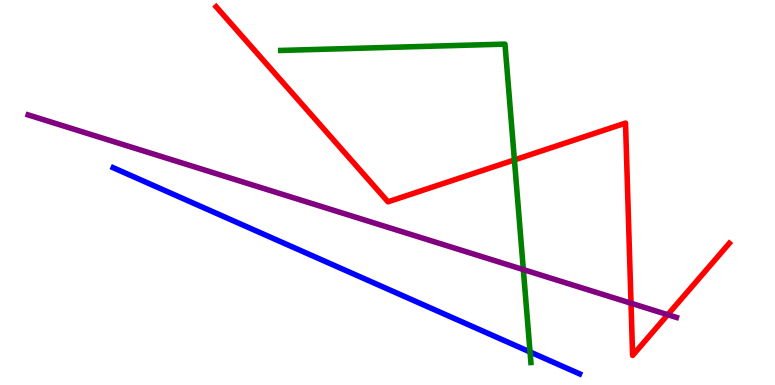[{'lines': ['blue', 'red'], 'intersections': []}, {'lines': ['green', 'red'], 'intersections': [{'x': 6.64, 'y': 5.85}]}, {'lines': ['purple', 'red'], 'intersections': [{'x': 8.14, 'y': 2.12}, {'x': 8.62, 'y': 1.83}]}, {'lines': ['blue', 'green'], 'intersections': [{'x': 6.84, 'y': 0.858}]}, {'lines': ['blue', 'purple'], 'intersections': []}, {'lines': ['green', 'purple'], 'intersections': [{'x': 6.75, 'y': 3.0}]}]